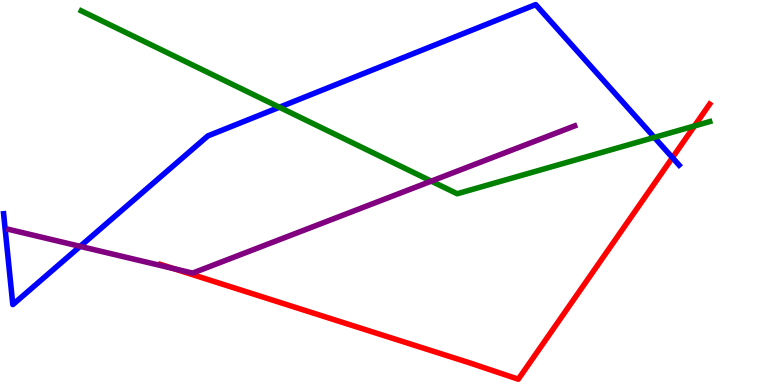[{'lines': ['blue', 'red'], 'intersections': [{'x': 8.68, 'y': 5.91}]}, {'lines': ['green', 'red'], 'intersections': [{'x': 8.96, 'y': 6.73}]}, {'lines': ['purple', 'red'], 'intersections': [{'x': 2.24, 'y': 3.02}]}, {'lines': ['blue', 'green'], 'intersections': [{'x': 3.61, 'y': 7.21}, {'x': 8.44, 'y': 6.43}]}, {'lines': ['blue', 'purple'], 'intersections': [{'x': 1.03, 'y': 3.6}]}, {'lines': ['green', 'purple'], 'intersections': [{'x': 5.56, 'y': 5.3}]}]